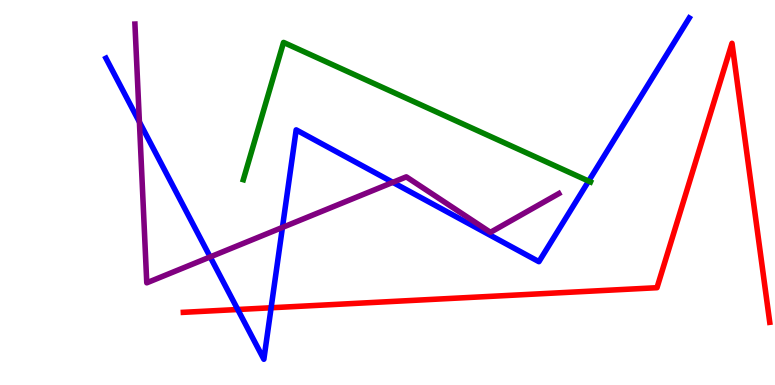[{'lines': ['blue', 'red'], 'intersections': [{'x': 3.07, 'y': 1.96}, {'x': 3.5, 'y': 2.01}]}, {'lines': ['green', 'red'], 'intersections': []}, {'lines': ['purple', 'red'], 'intersections': []}, {'lines': ['blue', 'green'], 'intersections': [{'x': 7.6, 'y': 5.3}]}, {'lines': ['blue', 'purple'], 'intersections': [{'x': 1.8, 'y': 6.83}, {'x': 2.71, 'y': 3.33}, {'x': 3.64, 'y': 4.09}, {'x': 5.07, 'y': 5.26}]}, {'lines': ['green', 'purple'], 'intersections': []}]